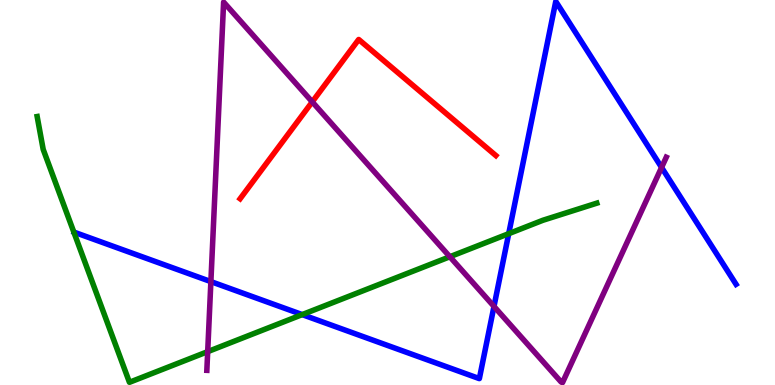[{'lines': ['blue', 'red'], 'intersections': []}, {'lines': ['green', 'red'], 'intersections': []}, {'lines': ['purple', 'red'], 'intersections': [{'x': 4.03, 'y': 7.35}]}, {'lines': ['blue', 'green'], 'intersections': [{'x': 3.9, 'y': 1.83}, {'x': 6.56, 'y': 3.93}]}, {'lines': ['blue', 'purple'], 'intersections': [{'x': 2.72, 'y': 2.69}, {'x': 6.37, 'y': 2.04}, {'x': 8.54, 'y': 5.65}]}, {'lines': ['green', 'purple'], 'intersections': [{'x': 2.68, 'y': 0.866}, {'x': 5.8, 'y': 3.33}]}]